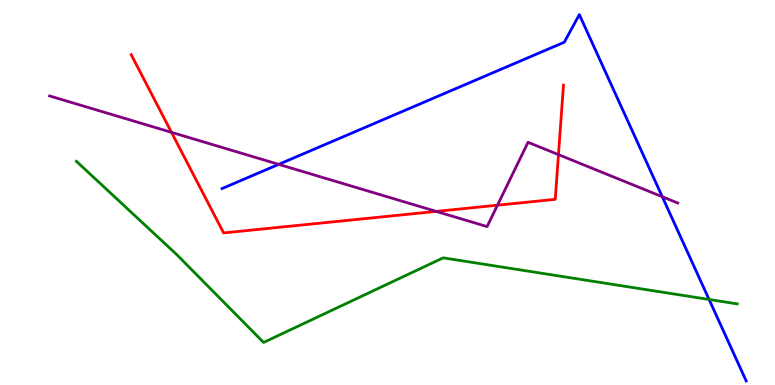[{'lines': ['blue', 'red'], 'intersections': []}, {'lines': ['green', 'red'], 'intersections': []}, {'lines': ['purple', 'red'], 'intersections': [{'x': 2.21, 'y': 6.56}, {'x': 5.63, 'y': 4.51}, {'x': 6.42, 'y': 4.67}, {'x': 7.21, 'y': 5.98}]}, {'lines': ['blue', 'green'], 'intersections': [{'x': 9.15, 'y': 2.22}]}, {'lines': ['blue', 'purple'], 'intersections': [{'x': 3.6, 'y': 5.73}, {'x': 8.55, 'y': 4.89}]}, {'lines': ['green', 'purple'], 'intersections': []}]